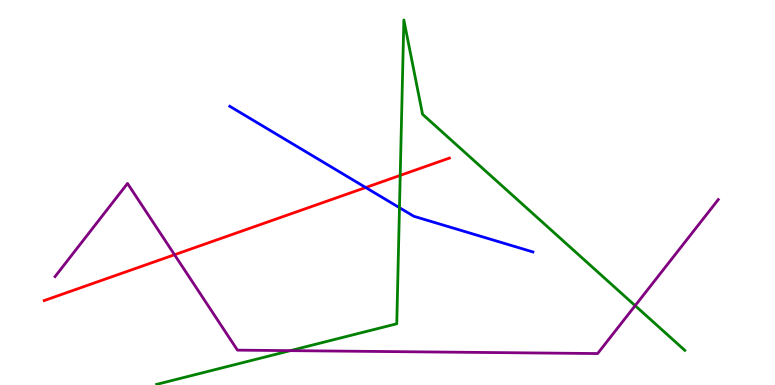[{'lines': ['blue', 'red'], 'intersections': [{'x': 4.72, 'y': 5.13}]}, {'lines': ['green', 'red'], 'intersections': [{'x': 5.16, 'y': 5.44}]}, {'lines': ['purple', 'red'], 'intersections': [{'x': 2.25, 'y': 3.38}]}, {'lines': ['blue', 'green'], 'intersections': [{'x': 5.15, 'y': 4.61}]}, {'lines': ['blue', 'purple'], 'intersections': []}, {'lines': ['green', 'purple'], 'intersections': [{'x': 3.75, 'y': 0.892}, {'x': 8.2, 'y': 2.06}]}]